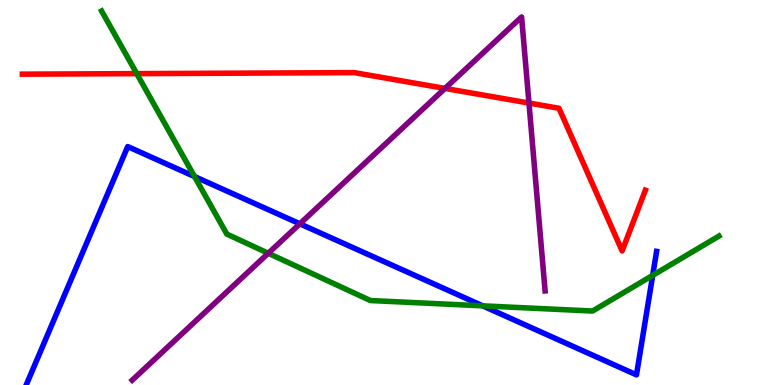[{'lines': ['blue', 'red'], 'intersections': []}, {'lines': ['green', 'red'], 'intersections': [{'x': 1.76, 'y': 8.09}]}, {'lines': ['purple', 'red'], 'intersections': [{'x': 5.74, 'y': 7.7}, {'x': 6.83, 'y': 7.32}]}, {'lines': ['blue', 'green'], 'intersections': [{'x': 2.51, 'y': 5.41}, {'x': 6.23, 'y': 2.06}, {'x': 8.42, 'y': 2.85}]}, {'lines': ['blue', 'purple'], 'intersections': [{'x': 3.87, 'y': 4.19}]}, {'lines': ['green', 'purple'], 'intersections': [{'x': 3.46, 'y': 3.42}]}]